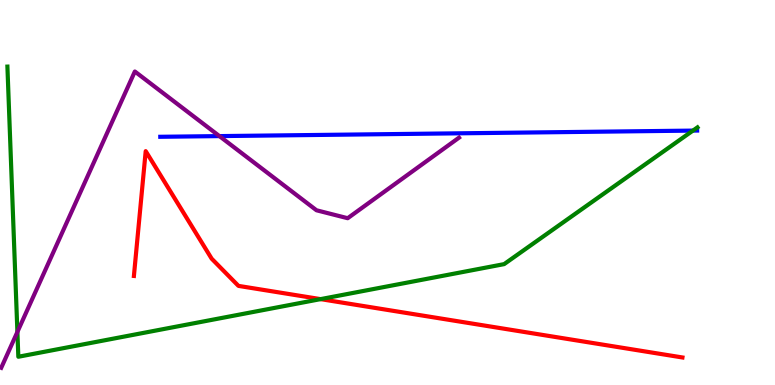[{'lines': ['blue', 'red'], 'intersections': []}, {'lines': ['green', 'red'], 'intersections': [{'x': 4.14, 'y': 2.23}]}, {'lines': ['purple', 'red'], 'intersections': []}, {'lines': ['blue', 'green'], 'intersections': [{'x': 8.94, 'y': 6.61}]}, {'lines': ['blue', 'purple'], 'intersections': [{'x': 2.83, 'y': 6.46}]}, {'lines': ['green', 'purple'], 'intersections': [{'x': 0.225, 'y': 1.38}]}]